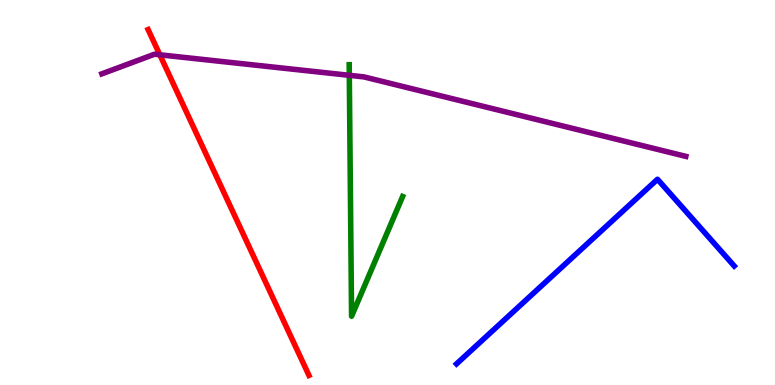[{'lines': ['blue', 'red'], 'intersections': []}, {'lines': ['green', 'red'], 'intersections': []}, {'lines': ['purple', 'red'], 'intersections': [{'x': 2.06, 'y': 8.58}]}, {'lines': ['blue', 'green'], 'intersections': []}, {'lines': ['blue', 'purple'], 'intersections': []}, {'lines': ['green', 'purple'], 'intersections': [{'x': 4.51, 'y': 8.04}]}]